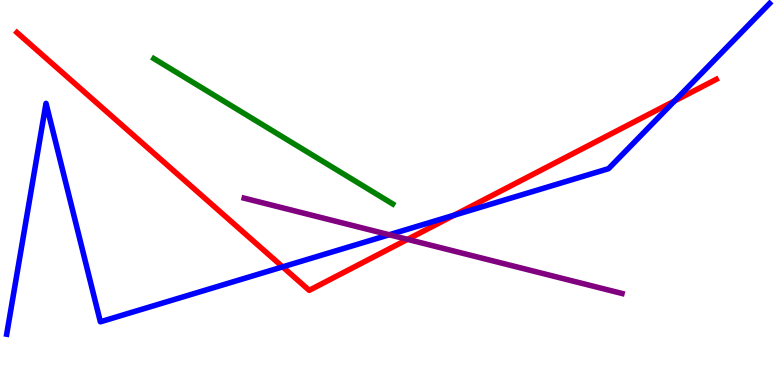[{'lines': ['blue', 'red'], 'intersections': [{'x': 3.65, 'y': 3.07}, {'x': 5.86, 'y': 4.41}, {'x': 8.7, 'y': 7.38}]}, {'lines': ['green', 'red'], 'intersections': []}, {'lines': ['purple', 'red'], 'intersections': [{'x': 5.26, 'y': 3.78}]}, {'lines': ['blue', 'green'], 'intersections': []}, {'lines': ['blue', 'purple'], 'intersections': [{'x': 5.02, 'y': 3.9}]}, {'lines': ['green', 'purple'], 'intersections': []}]